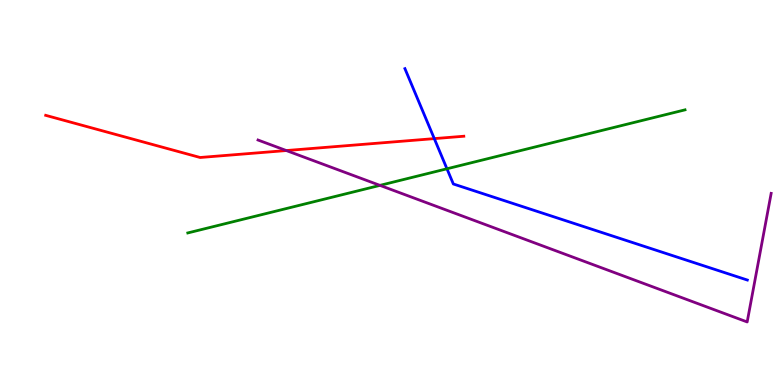[{'lines': ['blue', 'red'], 'intersections': [{'x': 5.6, 'y': 6.4}]}, {'lines': ['green', 'red'], 'intersections': []}, {'lines': ['purple', 'red'], 'intersections': [{'x': 3.69, 'y': 6.09}]}, {'lines': ['blue', 'green'], 'intersections': [{'x': 5.77, 'y': 5.62}]}, {'lines': ['blue', 'purple'], 'intersections': []}, {'lines': ['green', 'purple'], 'intersections': [{'x': 4.9, 'y': 5.19}]}]